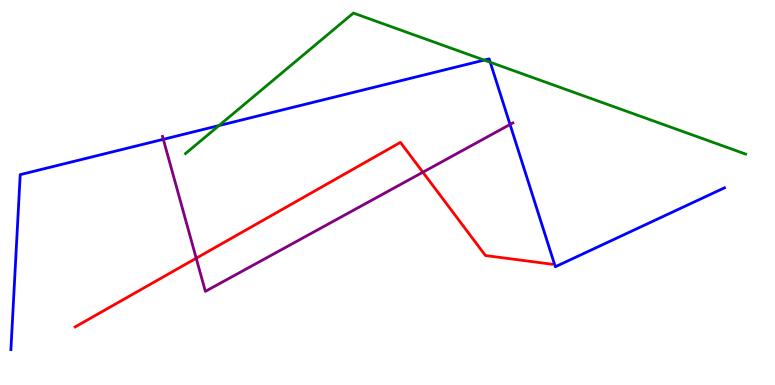[{'lines': ['blue', 'red'], 'intersections': []}, {'lines': ['green', 'red'], 'intersections': []}, {'lines': ['purple', 'red'], 'intersections': [{'x': 2.53, 'y': 3.29}, {'x': 5.46, 'y': 5.53}]}, {'lines': ['blue', 'green'], 'intersections': [{'x': 2.83, 'y': 6.74}, {'x': 6.25, 'y': 8.44}, {'x': 6.33, 'y': 8.38}]}, {'lines': ['blue', 'purple'], 'intersections': [{'x': 2.11, 'y': 6.38}, {'x': 6.58, 'y': 6.77}]}, {'lines': ['green', 'purple'], 'intersections': []}]